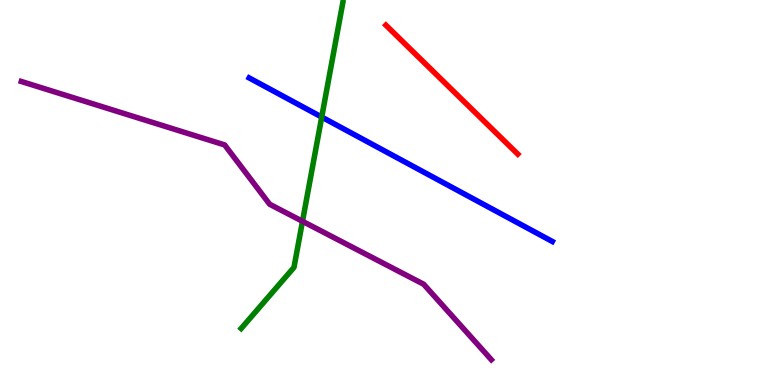[{'lines': ['blue', 'red'], 'intersections': []}, {'lines': ['green', 'red'], 'intersections': []}, {'lines': ['purple', 'red'], 'intersections': []}, {'lines': ['blue', 'green'], 'intersections': [{'x': 4.15, 'y': 6.96}]}, {'lines': ['blue', 'purple'], 'intersections': []}, {'lines': ['green', 'purple'], 'intersections': [{'x': 3.9, 'y': 4.25}]}]